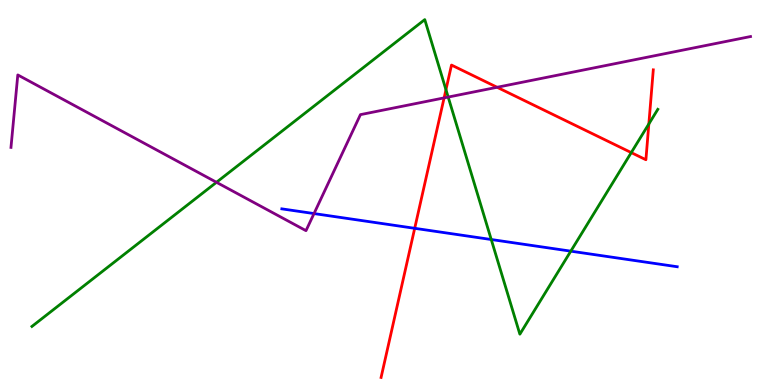[{'lines': ['blue', 'red'], 'intersections': [{'x': 5.35, 'y': 4.07}]}, {'lines': ['green', 'red'], 'intersections': [{'x': 5.75, 'y': 7.67}, {'x': 8.15, 'y': 6.04}, {'x': 8.37, 'y': 6.78}]}, {'lines': ['purple', 'red'], 'intersections': [{'x': 5.73, 'y': 7.46}, {'x': 6.41, 'y': 7.73}]}, {'lines': ['blue', 'green'], 'intersections': [{'x': 6.34, 'y': 3.78}, {'x': 7.37, 'y': 3.48}]}, {'lines': ['blue', 'purple'], 'intersections': [{'x': 4.05, 'y': 4.45}]}, {'lines': ['green', 'purple'], 'intersections': [{'x': 2.79, 'y': 5.27}, {'x': 5.78, 'y': 7.48}]}]